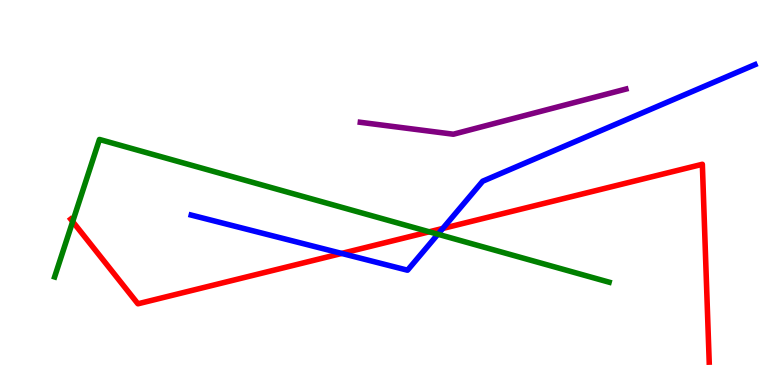[{'lines': ['blue', 'red'], 'intersections': [{'x': 4.41, 'y': 3.42}, {'x': 5.71, 'y': 4.07}]}, {'lines': ['green', 'red'], 'intersections': [{'x': 0.938, 'y': 4.24}, {'x': 5.54, 'y': 3.98}]}, {'lines': ['purple', 'red'], 'intersections': []}, {'lines': ['blue', 'green'], 'intersections': [{'x': 5.65, 'y': 3.92}]}, {'lines': ['blue', 'purple'], 'intersections': []}, {'lines': ['green', 'purple'], 'intersections': []}]